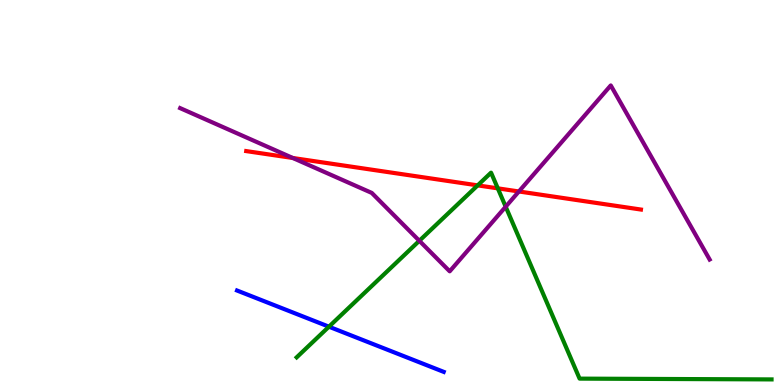[{'lines': ['blue', 'red'], 'intersections': []}, {'lines': ['green', 'red'], 'intersections': [{'x': 6.16, 'y': 5.19}, {'x': 6.42, 'y': 5.11}]}, {'lines': ['purple', 'red'], 'intersections': [{'x': 3.78, 'y': 5.9}, {'x': 6.7, 'y': 5.03}]}, {'lines': ['blue', 'green'], 'intersections': [{'x': 4.24, 'y': 1.51}]}, {'lines': ['blue', 'purple'], 'intersections': []}, {'lines': ['green', 'purple'], 'intersections': [{'x': 5.41, 'y': 3.75}, {'x': 6.53, 'y': 4.63}]}]